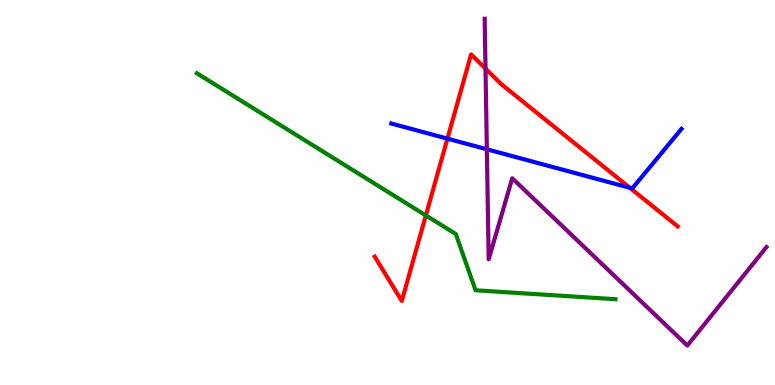[{'lines': ['blue', 'red'], 'intersections': [{'x': 5.77, 'y': 6.4}, {'x': 8.13, 'y': 5.12}]}, {'lines': ['green', 'red'], 'intersections': [{'x': 5.49, 'y': 4.4}]}, {'lines': ['purple', 'red'], 'intersections': [{'x': 6.26, 'y': 8.22}]}, {'lines': ['blue', 'green'], 'intersections': []}, {'lines': ['blue', 'purple'], 'intersections': [{'x': 6.28, 'y': 6.12}]}, {'lines': ['green', 'purple'], 'intersections': []}]